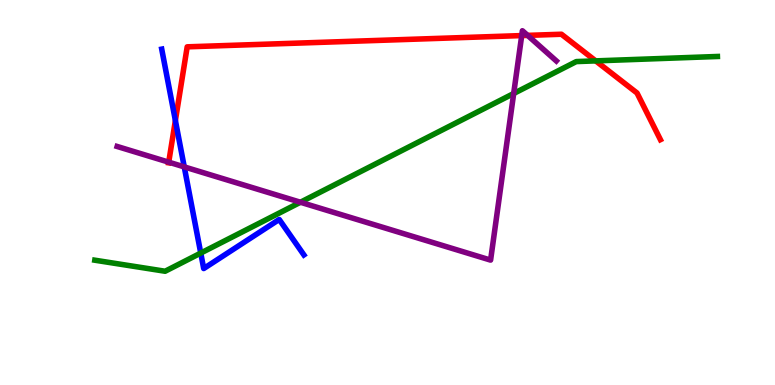[{'lines': ['blue', 'red'], 'intersections': [{'x': 2.26, 'y': 6.87}]}, {'lines': ['green', 'red'], 'intersections': [{'x': 7.69, 'y': 8.42}]}, {'lines': ['purple', 'red'], 'intersections': [{'x': 2.18, 'y': 5.79}, {'x': 6.73, 'y': 9.08}, {'x': 6.81, 'y': 9.08}]}, {'lines': ['blue', 'green'], 'intersections': [{'x': 2.59, 'y': 3.43}]}, {'lines': ['blue', 'purple'], 'intersections': [{'x': 2.38, 'y': 5.67}]}, {'lines': ['green', 'purple'], 'intersections': [{'x': 3.88, 'y': 4.75}, {'x': 6.63, 'y': 7.57}]}]